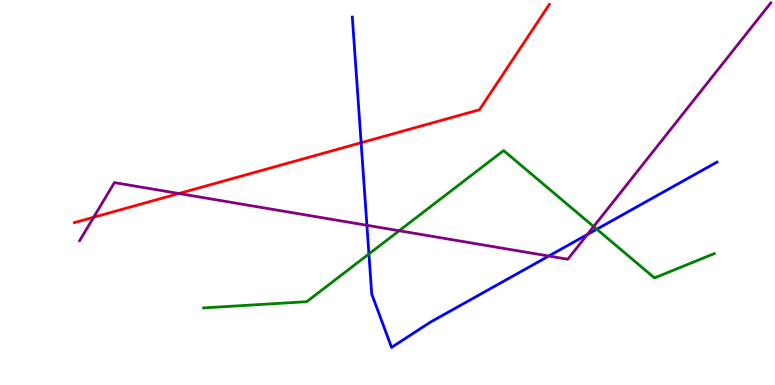[{'lines': ['blue', 'red'], 'intersections': [{'x': 4.66, 'y': 6.29}]}, {'lines': ['green', 'red'], 'intersections': []}, {'lines': ['purple', 'red'], 'intersections': [{'x': 1.21, 'y': 4.36}, {'x': 2.31, 'y': 4.97}]}, {'lines': ['blue', 'green'], 'intersections': [{'x': 4.76, 'y': 3.4}, {'x': 7.7, 'y': 4.05}]}, {'lines': ['blue', 'purple'], 'intersections': [{'x': 4.73, 'y': 4.15}, {'x': 7.08, 'y': 3.35}, {'x': 7.58, 'y': 3.91}]}, {'lines': ['green', 'purple'], 'intersections': [{'x': 5.15, 'y': 4.01}, {'x': 7.66, 'y': 4.12}]}]